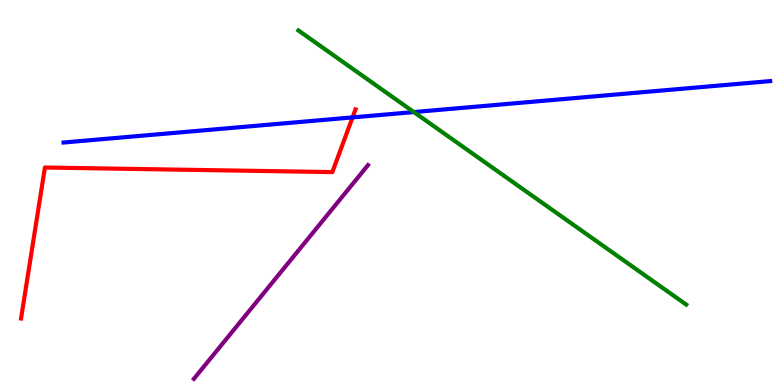[{'lines': ['blue', 'red'], 'intersections': [{'x': 4.55, 'y': 6.95}]}, {'lines': ['green', 'red'], 'intersections': []}, {'lines': ['purple', 'red'], 'intersections': []}, {'lines': ['blue', 'green'], 'intersections': [{'x': 5.34, 'y': 7.09}]}, {'lines': ['blue', 'purple'], 'intersections': []}, {'lines': ['green', 'purple'], 'intersections': []}]